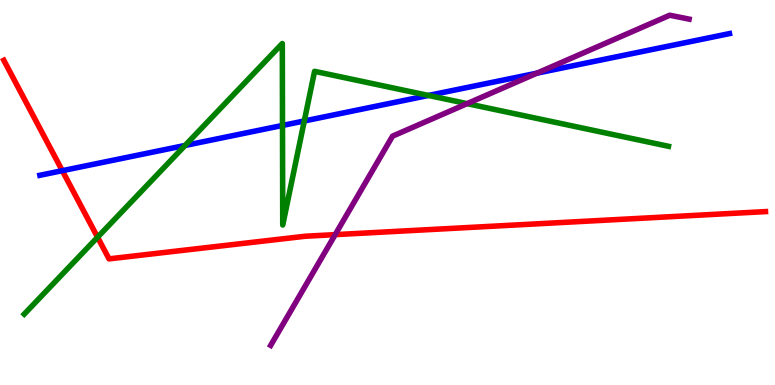[{'lines': ['blue', 'red'], 'intersections': [{'x': 0.804, 'y': 5.57}]}, {'lines': ['green', 'red'], 'intersections': [{'x': 1.26, 'y': 3.84}]}, {'lines': ['purple', 'red'], 'intersections': [{'x': 4.32, 'y': 3.91}]}, {'lines': ['blue', 'green'], 'intersections': [{'x': 2.39, 'y': 6.22}, {'x': 3.65, 'y': 6.74}, {'x': 3.93, 'y': 6.86}, {'x': 5.53, 'y': 7.52}]}, {'lines': ['blue', 'purple'], 'intersections': [{'x': 6.93, 'y': 8.1}]}, {'lines': ['green', 'purple'], 'intersections': [{'x': 6.03, 'y': 7.31}]}]